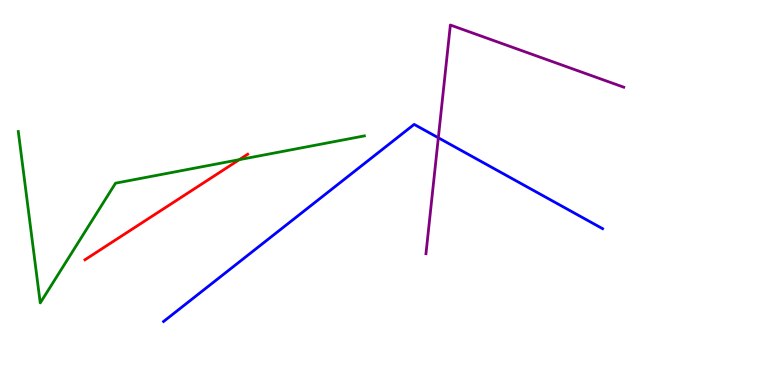[{'lines': ['blue', 'red'], 'intersections': []}, {'lines': ['green', 'red'], 'intersections': [{'x': 3.09, 'y': 5.85}]}, {'lines': ['purple', 'red'], 'intersections': []}, {'lines': ['blue', 'green'], 'intersections': []}, {'lines': ['blue', 'purple'], 'intersections': [{'x': 5.66, 'y': 6.42}]}, {'lines': ['green', 'purple'], 'intersections': []}]